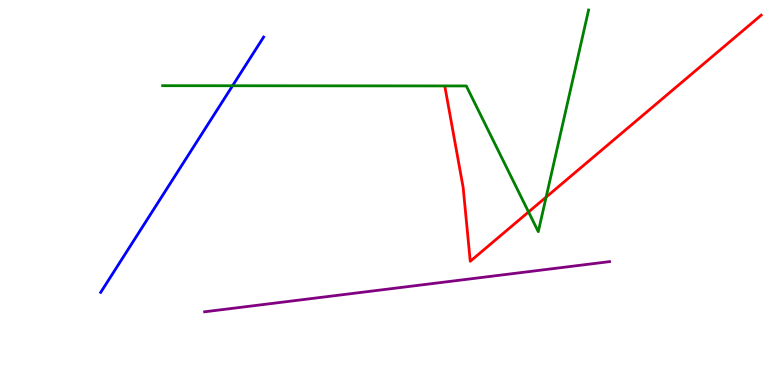[{'lines': ['blue', 'red'], 'intersections': []}, {'lines': ['green', 'red'], 'intersections': [{'x': 6.82, 'y': 4.49}, {'x': 7.05, 'y': 4.88}]}, {'lines': ['purple', 'red'], 'intersections': []}, {'lines': ['blue', 'green'], 'intersections': [{'x': 3.0, 'y': 7.77}]}, {'lines': ['blue', 'purple'], 'intersections': []}, {'lines': ['green', 'purple'], 'intersections': []}]